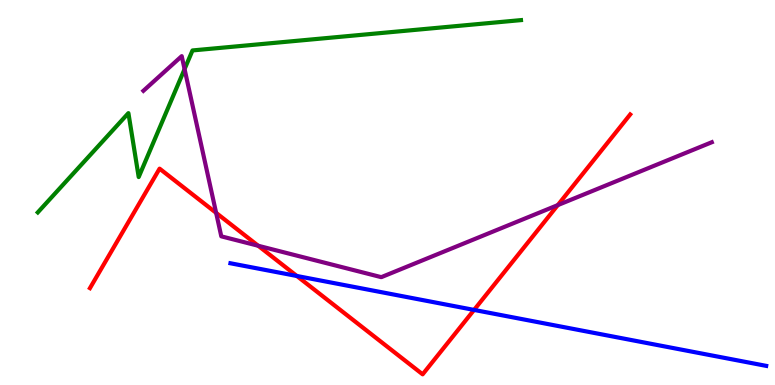[{'lines': ['blue', 'red'], 'intersections': [{'x': 3.83, 'y': 2.83}, {'x': 6.12, 'y': 1.95}]}, {'lines': ['green', 'red'], 'intersections': []}, {'lines': ['purple', 'red'], 'intersections': [{'x': 2.79, 'y': 4.47}, {'x': 3.33, 'y': 3.62}, {'x': 7.2, 'y': 4.67}]}, {'lines': ['blue', 'green'], 'intersections': []}, {'lines': ['blue', 'purple'], 'intersections': []}, {'lines': ['green', 'purple'], 'intersections': [{'x': 2.38, 'y': 8.2}]}]